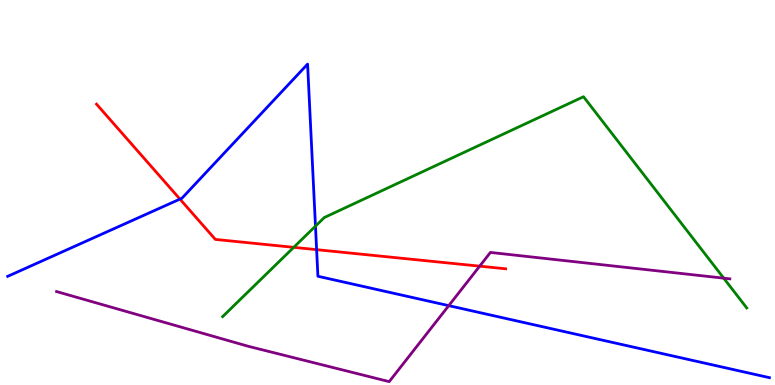[{'lines': ['blue', 'red'], 'intersections': [{'x': 2.32, 'y': 4.83}, {'x': 4.09, 'y': 3.52}]}, {'lines': ['green', 'red'], 'intersections': [{'x': 3.79, 'y': 3.58}]}, {'lines': ['purple', 'red'], 'intersections': [{'x': 6.19, 'y': 3.09}]}, {'lines': ['blue', 'green'], 'intersections': [{'x': 4.07, 'y': 4.13}]}, {'lines': ['blue', 'purple'], 'intersections': [{'x': 5.79, 'y': 2.06}]}, {'lines': ['green', 'purple'], 'intersections': [{'x': 9.34, 'y': 2.77}]}]